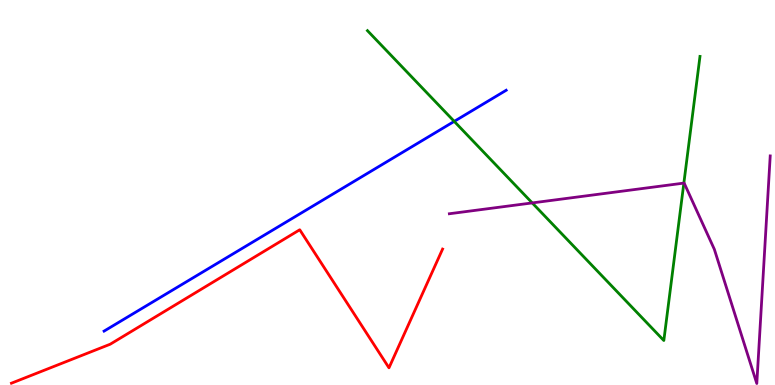[{'lines': ['blue', 'red'], 'intersections': []}, {'lines': ['green', 'red'], 'intersections': []}, {'lines': ['purple', 'red'], 'intersections': []}, {'lines': ['blue', 'green'], 'intersections': [{'x': 5.86, 'y': 6.85}]}, {'lines': ['blue', 'purple'], 'intersections': []}, {'lines': ['green', 'purple'], 'intersections': [{'x': 6.87, 'y': 4.73}, {'x': 8.82, 'y': 5.24}]}]